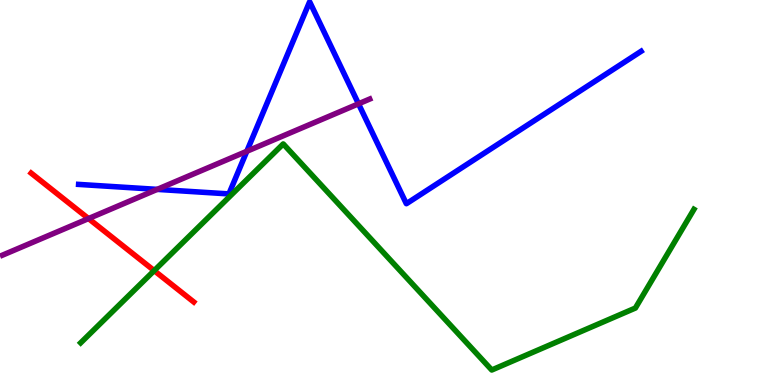[{'lines': ['blue', 'red'], 'intersections': []}, {'lines': ['green', 'red'], 'intersections': [{'x': 1.99, 'y': 2.97}]}, {'lines': ['purple', 'red'], 'intersections': [{'x': 1.14, 'y': 4.32}]}, {'lines': ['blue', 'green'], 'intersections': []}, {'lines': ['blue', 'purple'], 'intersections': [{'x': 2.03, 'y': 5.08}, {'x': 3.18, 'y': 6.07}, {'x': 4.63, 'y': 7.3}]}, {'lines': ['green', 'purple'], 'intersections': []}]